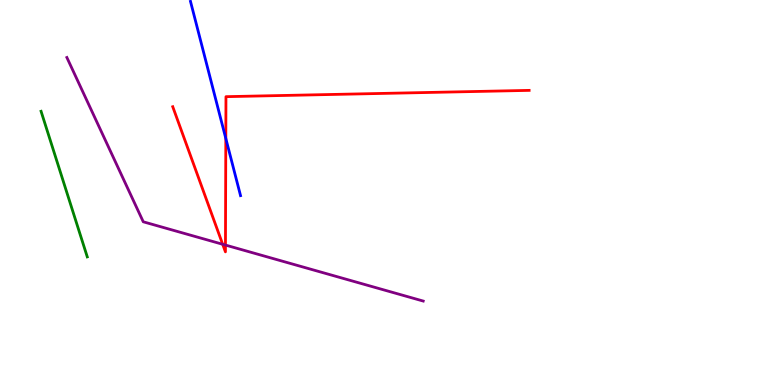[{'lines': ['blue', 'red'], 'intersections': [{'x': 2.91, 'y': 6.4}]}, {'lines': ['green', 'red'], 'intersections': []}, {'lines': ['purple', 'red'], 'intersections': [{'x': 2.87, 'y': 3.66}, {'x': 2.91, 'y': 3.63}]}, {'lines': ['blue', 'green'], 'intersections': []}, {'lines': ['blue', 'purple'], 'intersections': []}, {'lines': ['green', 'purple'], 'intersections': []}]